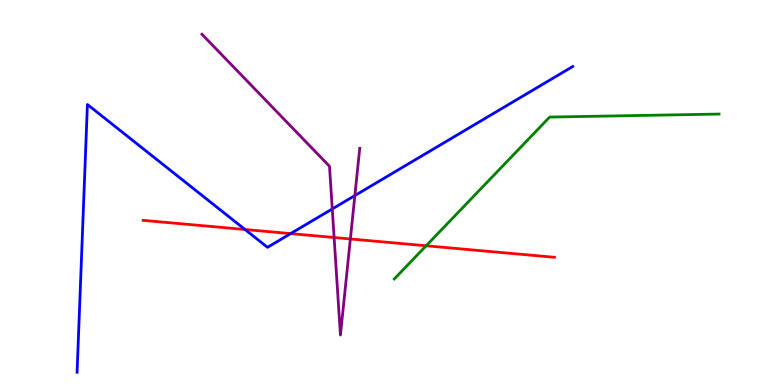[{'lines': ['blue', 'red'], 'intersections': [{'x': 3.16, 'y': 4.04}, {'x': 3.75, 'y': 3.93}]}, {'lines': ['green', 'red'], 'intersections': [{'x': 5.5, 'y': 3.62}]}, {'lines': ['purple', 'red'], 'intersections': [{'x': 4.31, 'y': 3.83}, {'x': 4.52, 'y': 3.79}]}, {'lines': ['blue', 'green'], 'intersections': []}, {'lines': ['blue', 'purple'], 'intersections': [{'x': 4.29, 'y': 4.57}, {'x': 4.58, 'y': 4.92}]}, {'lines': ['green', 'purple'], 'intersections': []}]